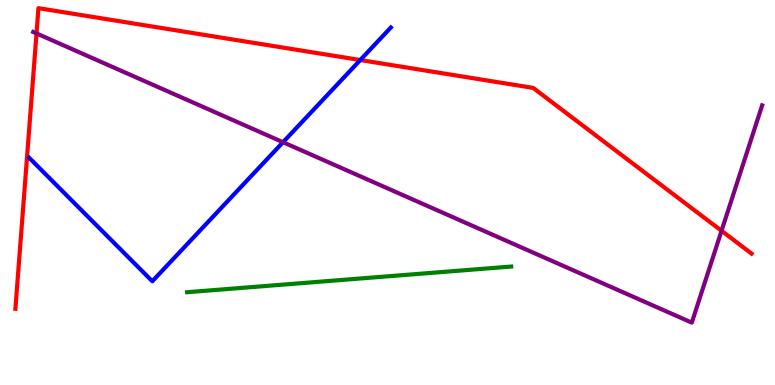[{'lines': ['blue', 'red'], 'intersections': [{'x': 4.65, 'y': 8.44}]}, {'lines': ['green', 'red'], 'intersections': []}, {'lines': ['purple', 'red'], 'intersections': [{'x': 0.471, 'y': 9.13}, {'x': 9.31, 'y': 4.0}]}, {'lines': ['blue', 'green'], 'intersections': []}, {'lines': ['blue', 'purple'], 'intersections': [{'x': 3.65, 'y': 6.31}]}, {'lines': ['green', 'purple'], 'intersections': []}]